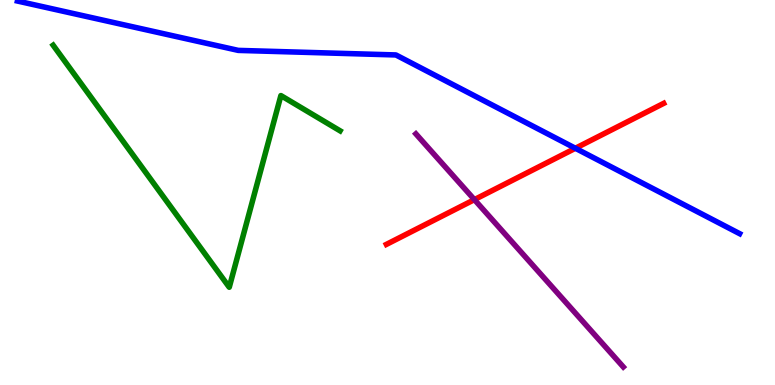[{'lines': ['blue', 'red'], 'intersections': [{'x': 7.42, 'y': 6.15}]}, {'lines': ['green', 'red'], 'intersections': []}, {'lines': ['purple', 'red'], 'intersections': [{'x': 6.12, 'y': 4.81}]}, {'lines': ['blue', 'green'], 'intersections': []}, {'lines': ['blue', 'purple'], 'intersections': []}, {'lines': ['green', 'purple'], 'intersections': []}]